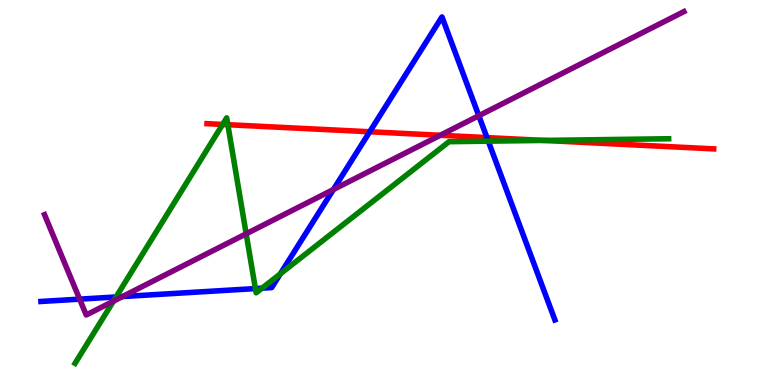[{'lines': ['blue', 'red'], 'intersections': [{'x': 4.77, 'y': 6.58}, {'x': 6.28, 'y': 6.43}]}, {'lines': ['green', 'red'], 'intersections': [{'x': 2.87, 'y': 6.77}, {'x': 2.94, 'y': 6.76}, {'x': 7.02, 'y': 6.35}]}, {'lines': ['purple', 'red'], 'intersections': [{'x': 5.68, 'y': 6.49}]}, {'lines': ['blue', 'green'], 'intersections': [{'x': 1.5, 'y': 2.29}, {'x': 3.3, 'y': 2.5}, {'x': 3.38, 'y': 2.51}, {'x': 3.62, 'y': 2.89}, {'x': 6.3, 'y': 6.33}]}, {'lines': ['blue', 'purple'], 'intersections': [{'x': 1.03, 'y': 2.23}, {'x': 1.58, 'y': 2.3}, {'x': 4.3, 'y': 5.08}, {'x': 6.18, 'y': 6.99}]}, {'lines': ['green', 'purple'], 'intersections': [{'x': 1.46, 'y': 2.18}, {'x': 3.18, 'y': 3.93}]}]